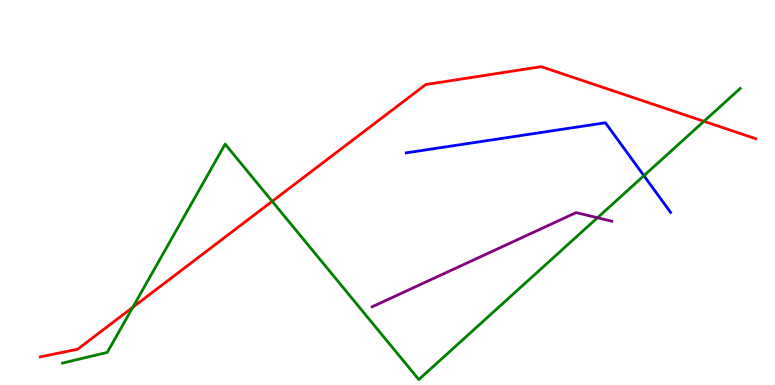[{'lines': ['blue', 'red'], 'intersections': []}, {'lines': ['green', 'red'], 'intersections': [{'x': 1.71, 'y': 2.02}, {'x': 3.51, 'y': 4.77}, {'x': 9.08, 'y': 6.85}]}, {'lines': ['purple', 'red'], 'intersections': []}, {'lines': ['blue', 'green'], 'intersections': [{'x': 8.31, 'y': 5.44}]}, {'lines': ['blue', 'purple'], 'intersections': []}, {'lines': ['green', 'purple'], 'intersections': [{'x': 7.71, 'y': 4.34}]}]